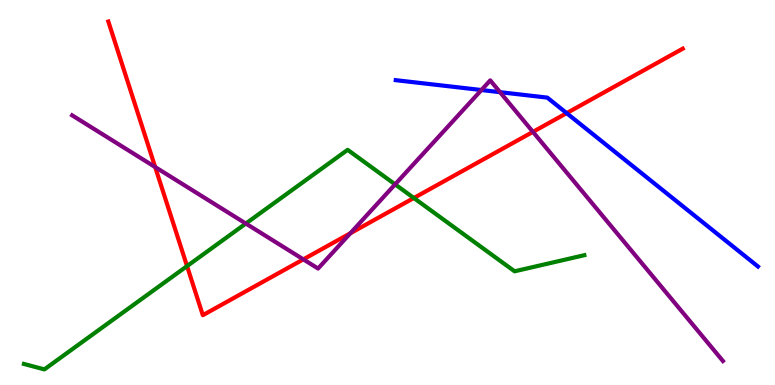[{'lines': ['blue', 'red'], 'intersections': [{'x': 7.31, 'y': 7.06}]}, {'lines': ['green', 'red'], 'intersections': [{'x': 2.41, 'y': 3.09}, {'x': 5.34, 'y': 4.86}]}, {'lines': ['purple', 'red'], 'intersections': [{'x': 2.0, 'y': 5.66}, {'x': 3.91, 'y': 3.26}, {'x': 4.52, 'y': 3.94}, {'x': 6.88, 'y': 6.57}]}, {'lines': ['blue', 'green'], 'intersections': []}, {'lines': ['blue', 'purple'], 'intersections': [{'x': 6.21, 'y': 7.66}, {'x': 6.45, 'y': 7.61}]}, {'lines': ['green', 'purple'], 'intersections': [{'x': 3.17, 'y': 4.19}, {'x': 5.1, 'y': 5.21}]}]